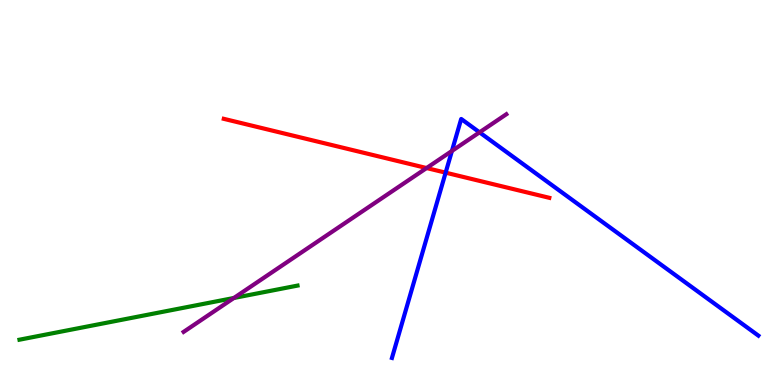[{'lines': ['blue', 'red'], 'intersections': [{'x': 5.75, 'y': 5.52}]}, {'lines': ['green', 'red'], 'intersections': []}, {'lines': ['purple', 'red'], 'intersections': [{'x': 5.5, 'y': 5.64}]}, {'lines': ['blue', 'green'], 'intersections': []}, {'lines': ['blue', 'purple'], 'intersections': [{'x': 5.83, 'y': 6.08}, {'x': 6.19, 'y': 6.56}]}, {'lines': ['green', 'purple'], 'intersections': [{'x': 3.02, 'y': 2.26}]}]